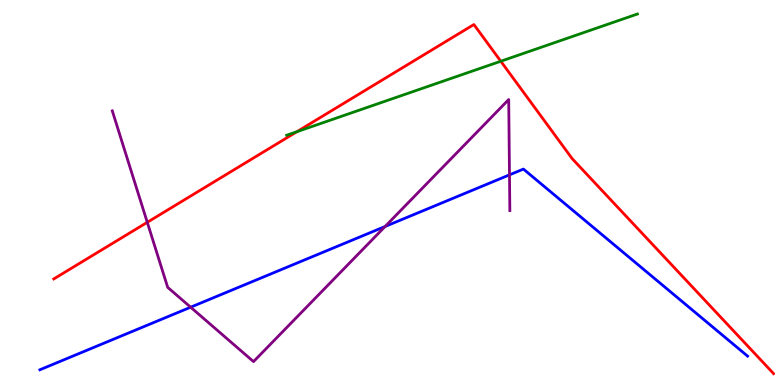[{'lines': ['blue', 'red'], 'intersections': []}, {'lines': ['green', 'red'], 'intersections': [{'x': 3.83, 'y': 6.58}, {'x': 6.46, 'y': 8.41}]}, {'lines': ['purple', 'red'], 'intersections': [{'x': 1.9, 'y': 4.23}]}, {'lines': ['blue', 'green'], 'intersections': []}, {'lines': ['blue', 'purple'], 'intersections': [{'x': 2.46, 'y': 2.02}, {'x': 4.97, 'y': 4.12}, {'x': 6.57, 'y': 5.46}]}, {'lines': ['green', 'purple'], 'intersections': []}]